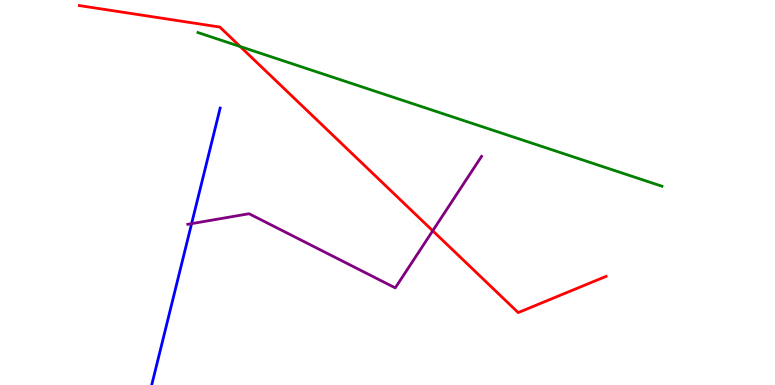[{'lines': ['blue', 'red'], 'intersections': []}, {'lines': ['green', 'red'], 'intersections': [{'x': 3.1, 'y': 8.79}]}, {'lines': ['purple', 'red'], 'intersections': [{'x': 5.58, 'y': 4.01}]}, {'lines': ['blue', 'green'], 'intersections': []}, {'lines': ['blue', 'purple'], 'intersections': [{'x': 2.47, 'y': 4.19}]}, {'lines': ['green', 'purple'], 'intersections': []}]